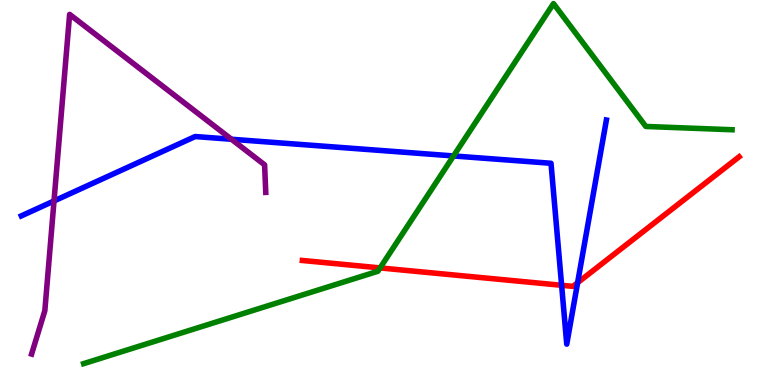[{'lines': ['blue', 'red'], 'intersections': [{'x': 7.25, 'y': 2.59}, {'x': 7.45, 'y': 2.66}]}, {'lines': ['green', 'red'], 'intersections': [{'x': 4.9, 'y': 3.04}]}, {'lines': ['purple', 'red'], 'intersections': []}, {'lines': ['blue', 'green'], 'intersections': [{'x': 5.85, 'y': 5.95}]}, {'lines': ['blue', 'purple'], 'intersections': [{'x': 0.697, 'y': 4.78}, {'x': 2.99, 'y': 6.38}]}, {'lines': ['green', 'purple'], 'intersections': []}]